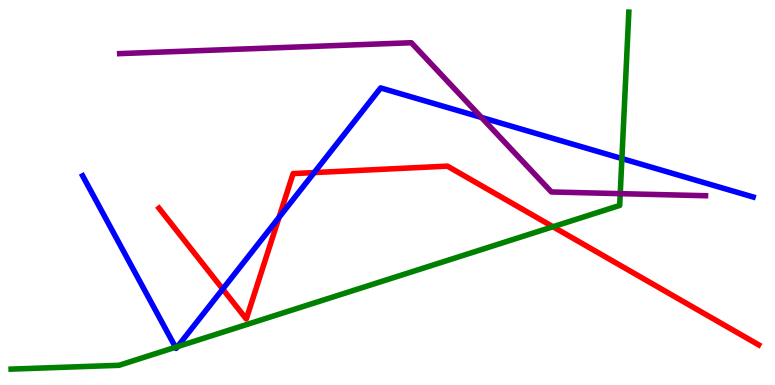[{'lines': ['blue', 'red'], 'intersections': [{'x': 2.87, 'y': 2.49}, {'x': 3.6, 'y': 4.35}, {'x': 4.05, 'y': 5.52}]}, {'lines': ['green', 'red'], 'intersections': [{'x': 7.14, 'y': 4.11}]}, {'lines': ['purple', 'red'], 'intersections': []}, {'lines': ['blue', 'green'], 'intersections': [{'x': 2.26, 'y': 0.98}, {'x': 2.29, 'y': 0.997}, {'x': 8.02, 'y': 5.88}]}, {'lines': ['blue', 'purple'], 'intersections': [{'x': 6.21, 'y': 6.95}]}, {'lines': ['green', 'purple'], 'intersections': [{'x': 8.0, 'y': 4.97}]}]